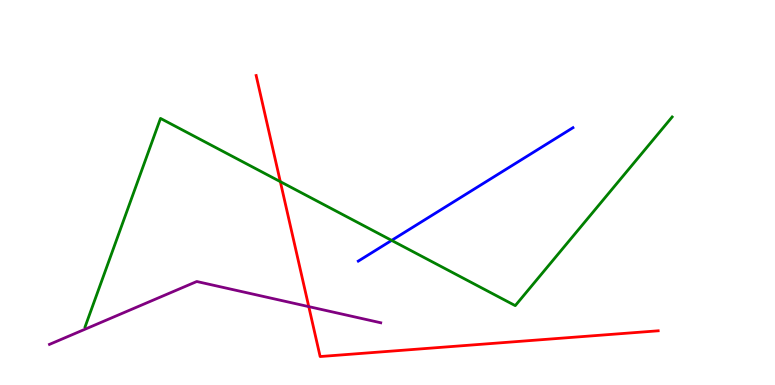[{'lines': ['blue', 'red'], 'intersections': []}, {'lines': ['green', 'red'], 'intersections': [{'x': 3.62, 'y': 5.28}]}, {'lines': ['purple', 'red'], 'intersections': [{'x': 3.98, 'y': 2.04}]}, {'lines': ['blue', 'green'], 'intersections': [{'x': 5.05, 'y': 3.76}]}, {'lines': ['blue', 'purple'], 'intersections': []}, {'lines': ['green', 'purple'], 'intersections': []}]